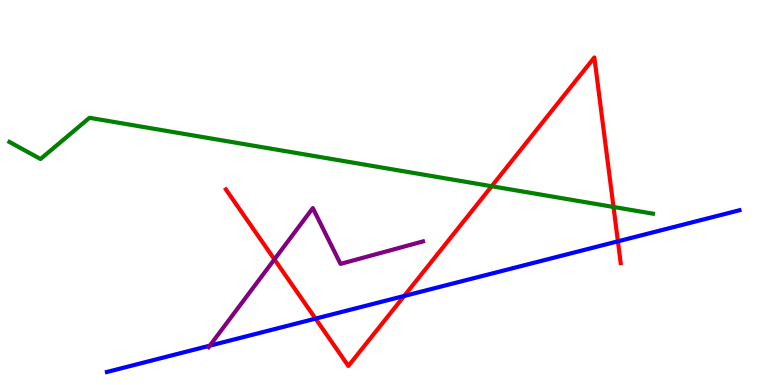[{'lines': ['blue', 'red'], 'intersections': [{'x': 4.07, 'y': 1.72}, {'x': 5.22, 'y': 2.31}, {'x': 7.97, 'y': 3.73}]}, {'lines': ['green', 'red'], 'intersections': [{'x': 6.34, 'y': 5.16}, {'x': 7.92, 'y': 4.62}]}, {'lines': ['purple', 'red'], 'intersections': [{'x': 3.54, 'y': 3.26}]}, {'lines': ['blue', 'green'], 'intersections': []}, {'lines': ['blue', 'purple'], 'intersections': [{'x': 2.71, 'y': 1.02}]}, {'lines': ['green', 'purple'], 'intersections': []}]